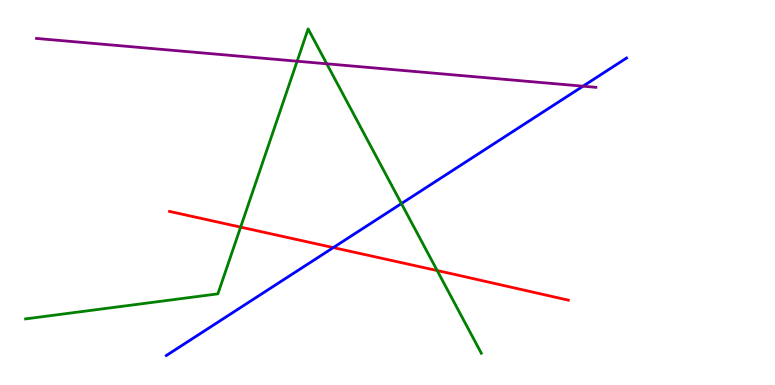[{'lines': ['blue', 'red'], 'intersections': [{'x': 4.3, 'y': 3.57}]}, {'lines': ['green', 'red'], 'intersections': [{'x': 3.1, 'y': 4.1}, {'x': 5.64, 'y': 2.97}]}, {'lines': ['purple', 'red'], 'intersections': []}, {'lines': ['blue', 'green'], 'intersections': [{'x': 5.18, 'y': 4.71}]}, {'lines': ['blue', 'purple'], 'intersections': [{'x': 7.52, 'y': 7.76}]}, {'lines': ['green', 'purple'], 'intersections': [{'x': 3.83, 'y': 8.41}, {'x': 4.22, 'y': 8.34}]}]